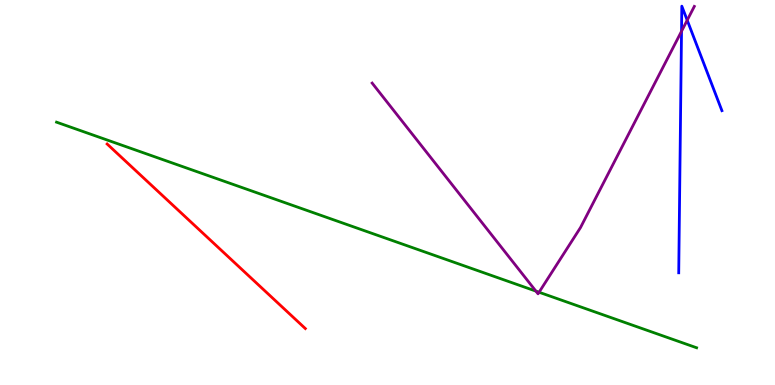[{'lines': ['blue', 'red'], 'intersections': []}, {'lines': ['green', 'red'], 'intersections': []}, {'lines': ['purple', 'red'], 'intersections': []}, {'lines': ['blue', 'green'], 'intersections': []}, {'lines': ['blue', 'purple'], 'intersections': [{'x': 8.79, 'y': 9.19}, {'x': 8.87, 'y': 9.47}]}, {'lines': ['green', 'purple'], 'intersections': [{'x': 6.91, 'y': 2.44}, {'x': 6.96, 'y': 2.41}]}]